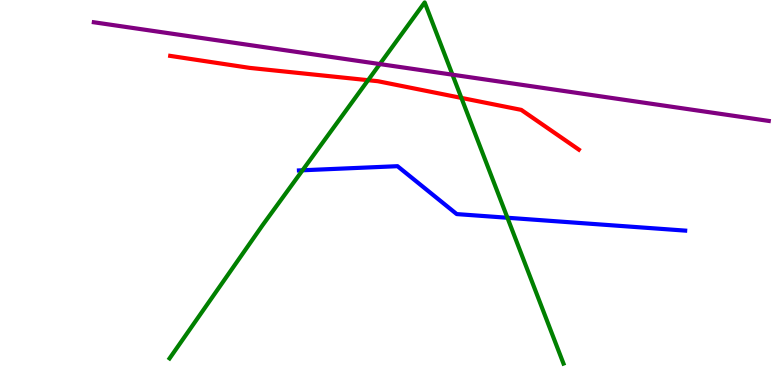[{'lines': ['blue', 'red'], 'intersections': []}, {'lines': ['green', 'red'], 'intersections': [{'x': 4.75, 'y': 7.92}, {'x': 5.95, 'y': 7.46}]}, {'lines': ['purple', 'red'], 'intersections': []}, {'lines': ['blue', 'green'], 'intersections': [{'x': 3.9, 'y': 5.58}, {'x': 6.55, 'y': 4.34}]}, {'lines': ['blue', 'purple'], 'intersections': []}, {'lines': ['green', 'purple'], 'intersections': [{'x': 4.9, 'y': 8.34}, {'x': 5.84, 'y': 8.06}]}]